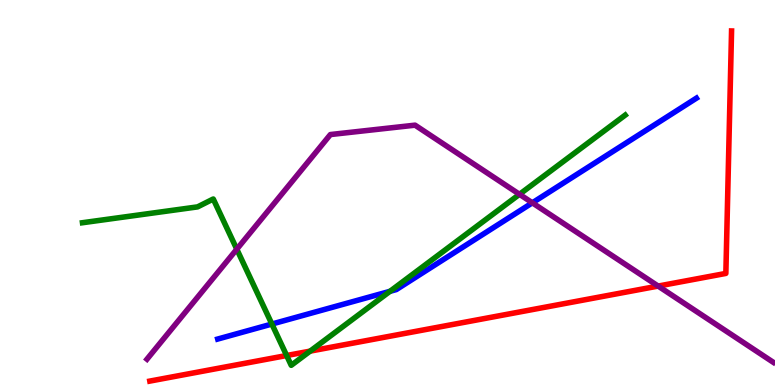[{'lines': ['blue', 'red'], 'intersections': []}, {'lines': ['green', 'red'], 'intersections': [{'x': 3.7, 'y': 0.766}, {'x': 4.0, 'y': 0.88}]}, {'lines': ['purple', 'red'], 'intersections': [{'x': 8.49, 'y': 2.57}]}, {'lines': ['blue', 'green'], 'intersections': [{'x': 3.51, 'y': 1.58}, {'x': 5.03, 'y': 2.43}]}, {'lines': ['blue', 'purple'], 'intersections': [{'x': 6.87, 'y': 4.73}]}, {'lines': ['green', 'purple'], 'intersections': [{'x': 3.06, 'y': 3.53}, {'x': 6.7, 'y': 4.95}]}]